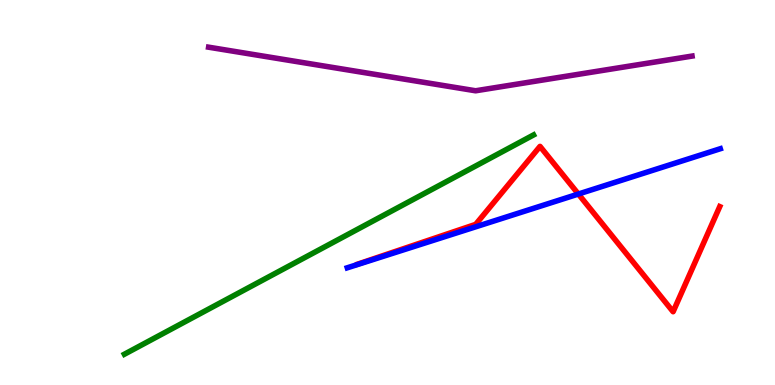[{'lines': ['blue', 'red'], 'intersections': [{'x': 7.46, 'y': 4.96}]}, {'lines': ['green', 'red'], 'intersections': []}, {'lines': ['purple', 'red'], 'intersections': []}, {'lines': ['blue', 'green'], 'intersections': []}, {'lines': ['blue', 'purple'], 'intersections': []}, {'lines': ['green', 'purple'], 'intersections': []}]